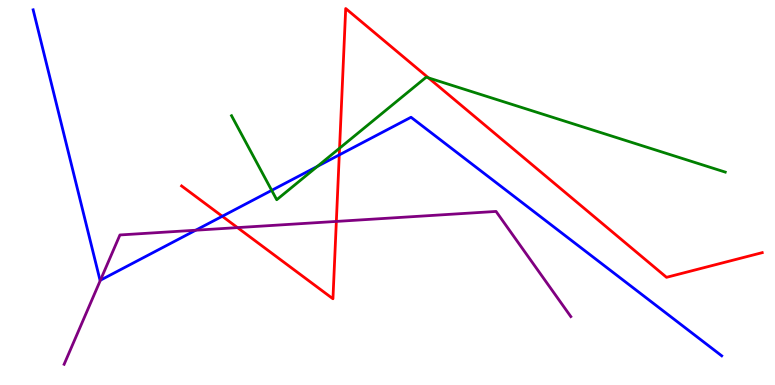[{'lines': ['blue', 'red'], 'intersections': [{'x': 2.87, 'y': 4.38}, {'x': 4.38, 'y': 5.98}]}, {'lines': ['green', 'red'], 'intersections': [{'x': 4.38, 'y': 6.15}, {'x': 5.53, 'y': 7.98}]}, {'lines': ['purple', 'red'], 'intersections': [{'x': 3.06, 'y': 4.09}, {'x': 4.34, 'y': 4.25}]}, {'lines': ['blue', 'green'], 'intersections': [{'x': 3.51, 'y': 5.06}, {'x': 4.1, 'y': 5.68}]}, {'lines': ['blue', 'purple'], 'intersections': [{'x': 1.3, 'y': 2.72}, {'x': 2.53, 'y': 4.02}]}, {'lines': ['green', 'purple'], 'intersections': []}]